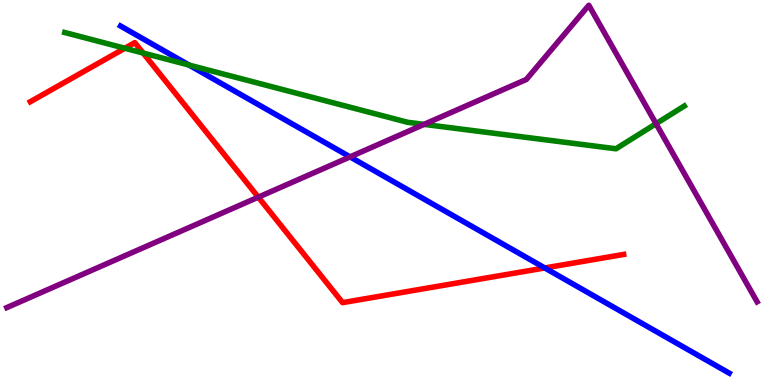[{'lines': ['blue', 'red'], 'intersections': [{'x': 7.03, 'y': 3.04}]}, {'lines': ['green', 'red'], 'intersections': [{'x': 1.61, 'y': 8.75}, {'x': 1.85, 'y': 8.62}]}, {'lines': ['purple', 'red'], 'intersections': [{'x': 3.33, 'y': 4.88}]}, {'lines': ['blue', 'green'], 'intersections': [{'x': 2.44, 'y': 8.31}]}, {'lines': ['blue', 'purple'], 'intersections': [{'x': 4.52, 'y': 5.93}]}, {'lines': ['green', 'purple'], 'intersections': [{'x': 5.47, 'y': 6.77}, {'x': 8.46, 'y': 6.79}]}]